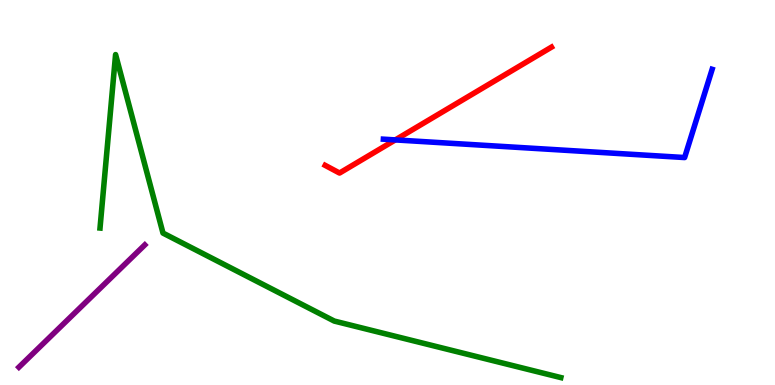[{'lines': ['blue', 'red'], 'intersections': [{'x': 5.1, 'y': 6.37}]}, {'lines': ['green', 'red'], 'intersections': []}, {'lines': ['purple', 'red'], 'intersections': []}, {'lines': ['blue', 'green'], 'intersections': []}, {'lines': ['blue', 'purple'], 'intersections': []}, {'lines': ['green', 'purple'], 'intersections': []}]